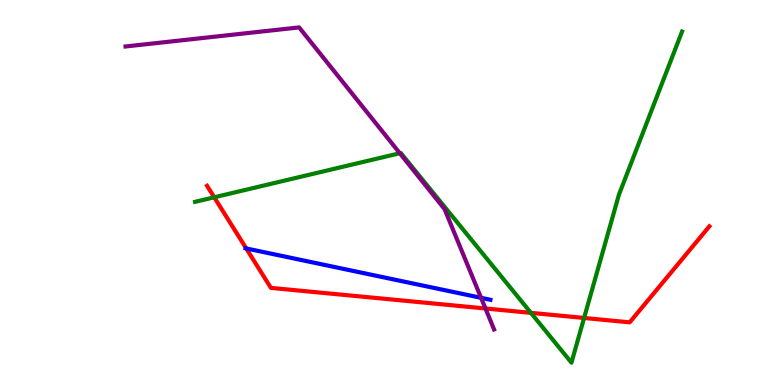[{'lines': ['blue', 'red'], 'intersections': [{'x': 3.18, 'y': 3.55}]}, {'lines': ['green', 'red'], 'intersections': [{'x': 2.76, 'y': 4.88}, {'x': 6.85, 'y': 1.87}, {'x': 7.54, 'y': 1.74}]}, {'lines': ['purple', 'red'], 'intersections': [{'x': 6.26, 'y': 1.99}]}, {'lines': ['blue', 'green'], 'intersections': []}, {'lines': ['blue', 'purple'], 'intersections': [{'x': 6.21, 'y': 2.26}]}, {'lines': ['green', 'purple'], 'intersections': [{'x': 5.16, 'y': 6.02}]}]